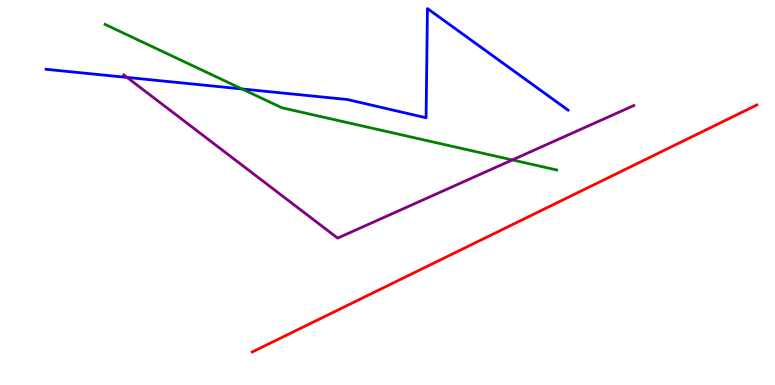[{'lines': ['blue', 'red'], 'intersections': []}, {'lines': ['green', 'red'], 'intersections': []}, {'lines': ['purple', 'red'], 'intersections': []}, {'lines': ['blue', 'green'], 'intersections': [{'x': 3.12, 'y': 7.69}]}, {'lines': ['blue', 'purple'], 'intersections': [{'x': 1.64, 'y': 7.99}]}, {'lines': ['green', 'purple'], 'intersections': [{'x': 6.61, 'y': 5.85}]}]